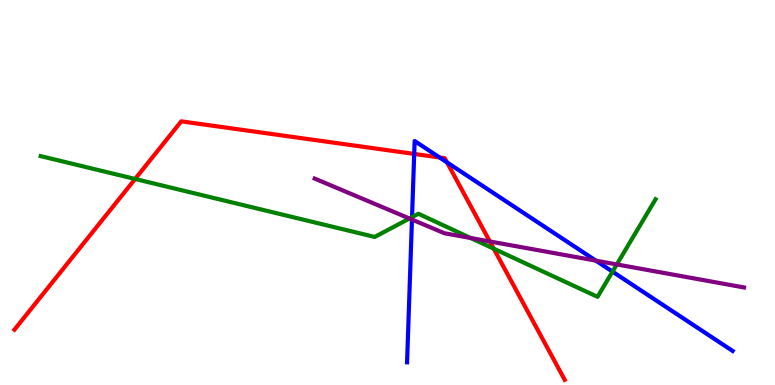[{'lines': ['blue', 'red'], 'intersections': [{'x': 5.34, 'y': 6.0}, {'x': 5.67, 'y': 5.91}, {'x': 5.77, 'y': 5.78}]}, {'lines': ['green', 'red'], 'intersections': [{'x': 1.74, 'y': 5.35}, {'x': 6.37, 'y': 3.54}]}, {'lines': ['purple', 'red'], 'intersections': [{'x': 6.32, 'y': 3.73}]}, {'lines': ['blue', 'green'], 'intersections': [{'x': 5.32, 'y': 4.36}, {'x': 7.9, 'y': 2.94}]}, {'lines': ['blue', 'purple'], 'intersections': [{'x': 5.32, 'y': 4.3}, {'x': 7.69, 'y': 3.23}]}, {'lines': ['green', 'purple'], 'intersections': [{'x': 5.28, 'y': 4.32}, {'x': 6.07, 'y': 3.82}, {'x': 7.96, 'y': 3.13}]}]